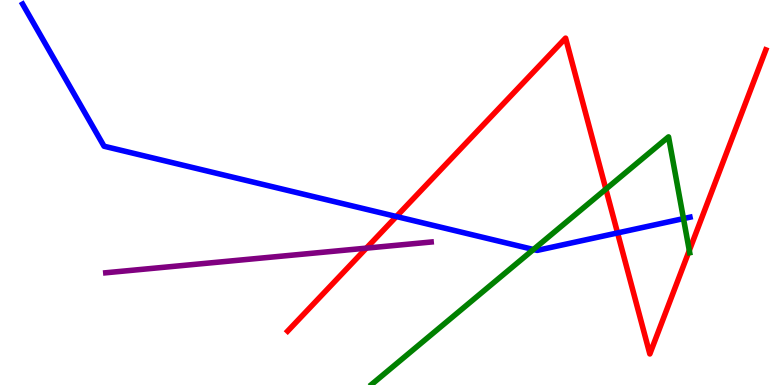[{'lines': ['blue', 'red'], 'intersections': [{'x': 5.11, 'y': 4.38}, {'x': 7.97, 'y': 3.95}]}, {'lines': ['green', 'red'], 'intersections': [{'x': 7.82, 'y': 5.09}, {'x': 8.89, 'y': 3.49}]}, {'lines': ['purple', 'red'], 'intersections': [{'x': 4.73, 'y': 3.55}]}, {'lines': ['blue', 'green'], 'intersections': [{'x': 6.88, 'y': 3.52}, {'x': 8.82, 'y': 4.32}]}, {'lines': ['blue', 'purple'], 'intersections': []}, {'lines': ['green', 'purple'], 'intersections': []}]